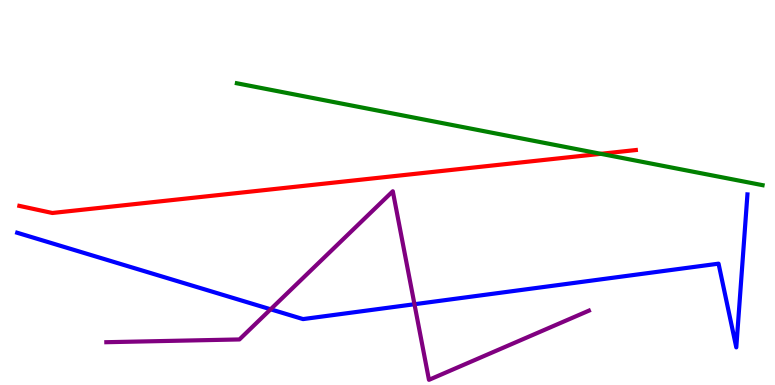[{'lines': ['blue', 'red'], 'intersections': []}, {'lines': ['green', 'red'], 'intersections': [{'x': 7.75, 'y': 6.0}]}, {'lines': ['purple', 'red'], 'intersections': []}, {'lines': ['blue', 'green'], 'intersections': []}, {'lines': ['blue', 'purple'], 'intersections': [{'x': 3.49, 'y': 1.97}, {'x': 5.35, 'y': 2.1}]}, {'lines': ['green', 'purple'], 'intersections': []}]